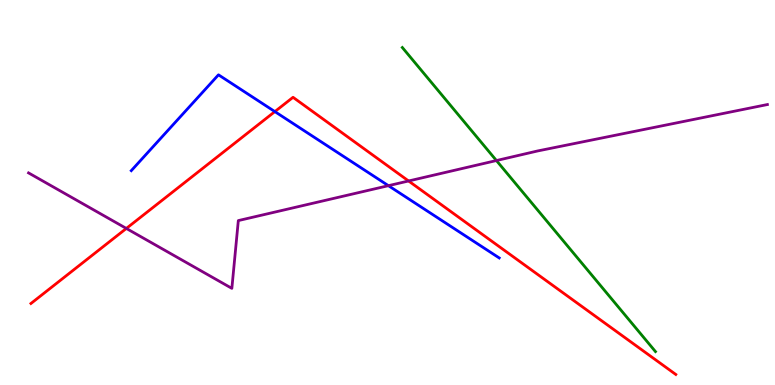[{'lines': ['blue', 'red'], 'intersections': [{'x': 3.55, 'y': 7.1}]}, {'lines': ['green', 'red'], 'intersections': []}, {'lines': ['purple', 'red'], 'intersections': [{'x': 1.63, 'y': 4.07}, {'x': 5.27, 'y': 5.3}]}, {'lines': ['blue', 'green'], 'intersections': []}, {'lines': ['blue', 'purple'], 'intersections': [{'x': 5.01, 'y': 5.18}]}, {'lines': ['green', 'purple'], 'intersections': [{'x': 6.41, 'y': 5.83}]}]